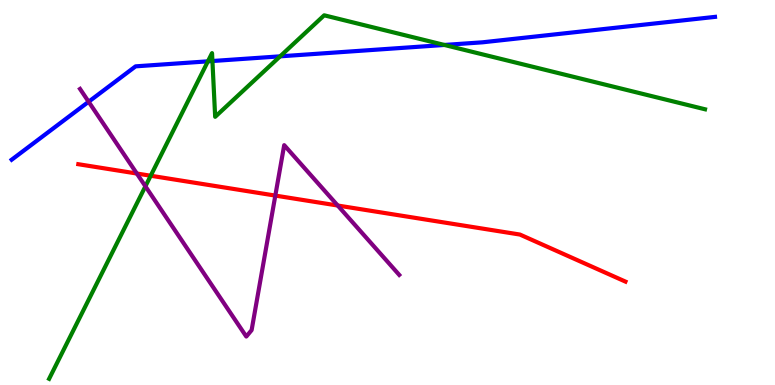[{'lines': ['blue', 'red'], 'intersections': []}, {'lines': ['green', 'red'], 'intersections': [{'x': 1.94, 'y': 5.44}]}, {'lines': ['purple', 'red'], 'intersections': [{'x': 1.77, 'y': 5.49}, {'x': 3.55, 'y': 4.92}, {'x': 4.36, 'y': 4.66}]}, {'lines': ['blue', 'green'], 'intersections': [{'x': 2.68, 'y': 8.41}, {'x': 2.74, 'y': 8.41}, {'x': 3.61, 'y': 8.54}, {'x': 5.73, 'y': 8.83}]}, {'lines': ['blue', 'purple'], 'intersections': [{'x': 1.14, 'y': 7.36}]}, {'lines': ['green', 'purple'], 'intersections': [{'x': 1.88, 'y': 5.16}]}]